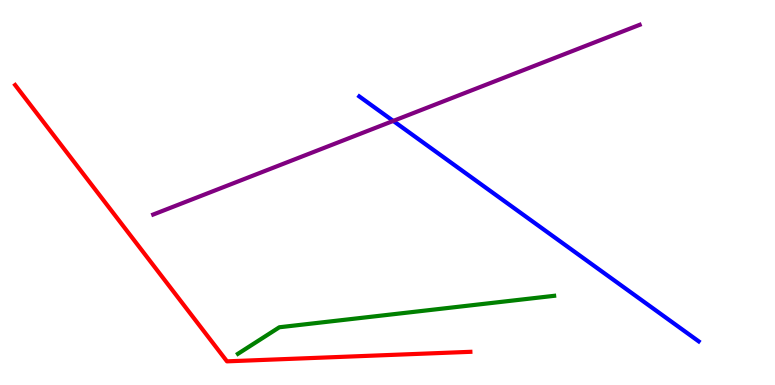[{'lines': ['blue', 'red'], 'intersections': []}, {'lines': ['green', 'red'], 'intersections': []}, {'lines': ['purple', 'red'], 'intersections': []}, {'lines': ['blue', 'green'], 'intersections': []}, {'lines': ['blue', 'purple'], 'intersections': [{'x': 5.07, 'y': 6.86}]}, {'lines': ['green', 'purple'], 'intersections': []}]